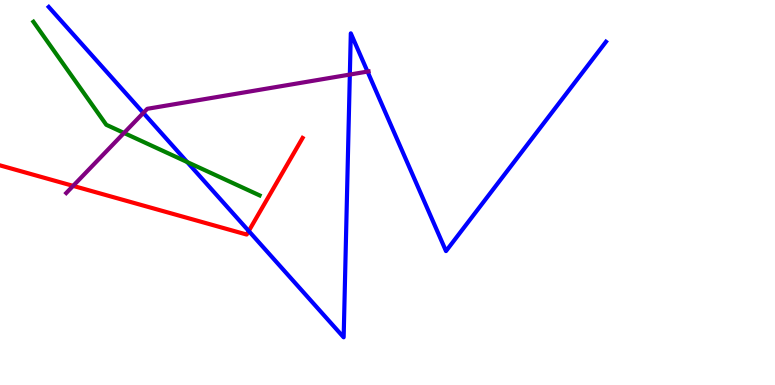[{'lines': ['blue', 'red'], 'intersections': [{'x': 3.21, 'y': 4.0}]}, {'lines': ['green', 'red'], 'intersections': []}, {'lines': ['purple', 'red'], 'intersections': [{'x': 0.944, 'y': 5.17}]}, {'lines': ['blue', 'green'], 'intersections': [{'x': 2.42, 'y': 5.79}]}, {'lines': ['blue', 'purple'], 'intersections': [{'x': 1.85, 'y': 7.07}, {'x': 4.51, 'y': 8.06}, {'x': 4.74, 'y': 8.14}]}, {'lines': ['green', 'purple'], 'intersections': [{'x': 1.6, 'y': 6.55}]}]